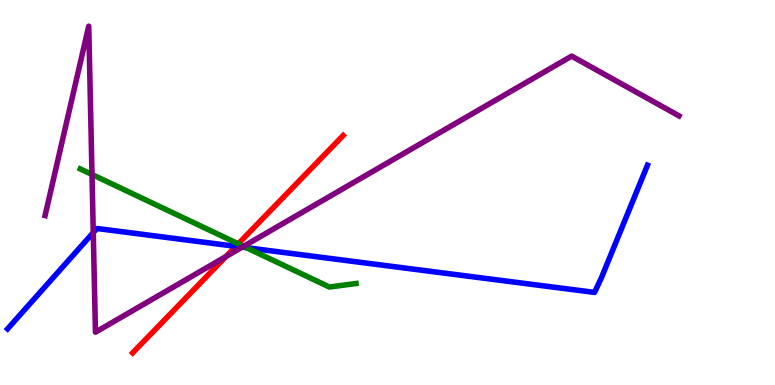[{'lines': ['blue', 'red'], 'intersections': [{'x': 3.04, 'y': 3.6}]}, {'lines': ['green', 'red'], 'intersections': [{'x': 3.07, 'y': 3.67}]}, {'lines': ['purple', 'red'], 'intersections': [{'x': 2.92, 'y': 3.34}]}, {'lines': ['blue', 'green'], 'intersections': [{'x': 3.18, 'y': 3.57}]}, {'lines': ['blue', 'purple'], 'intersections': [{'x': 1.2, 'y': 3.96}, {'x': 3.12, 'y': 3.58}]}, {'lines': ['green', 'purple'], 'intersections': [{'x': 1.19, 'y': 5.47}, {'x': 3.14, 'y': 3.6}]}]